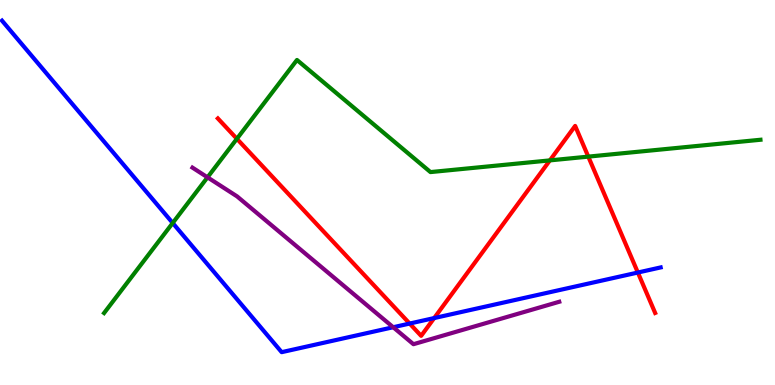[{'lines': ['blue', 'red'], 'intersections': [{'x': 5.29, 'y': 1.6}, {'x': 5.6, 'y': 1.74}, {'x': 8.23, 'y': 2.92}]}, {'lines': ['green', 'red'], 'intersections': [{'x': 3.06, 'y': 6.39}, {'x': 7.1, 'y': 5.83}, {'x': 7.59, 'y': 5.93}]}, {'lines': ['purple', 'red'], 'intersections': []}, {'lines': ['blue', 'green'], 'intersections': [{'x': 2.23, 'y': 4.21}]}, {'lines': ['blue', 'purple'], 'intersections': [{'x': 5.07, 'y': 1.5}]}, {'lines': ['green', 'purple'], 'intersections': [{'x': 2.68, 'y': 5.39}]}]